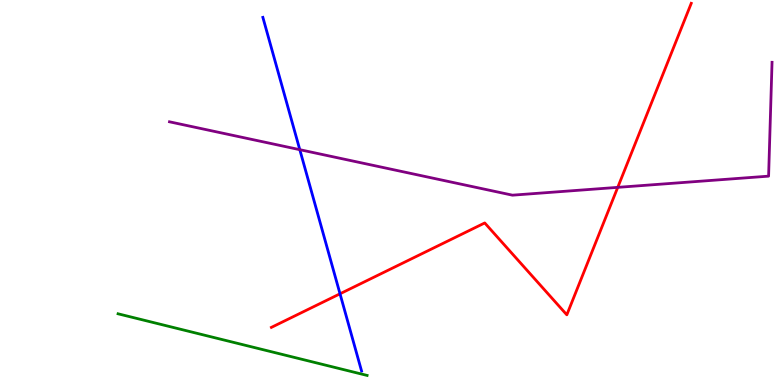[{'lines': ['blue', 'red'], 'intersections': [{'x': 4.39, 'y': 2.37}]}, {'lines': ['green', 'red'], 'intersections': []}, {'lines': ['purple', 'red'], 'intersections': [{'x': 7.97, 'y': 5.13}]}, {'lines': ['blue', 'green'], 'intersections': []}, {'lines': ['blue', 'purple'], 'intersections': [{'x': 3.87, 'y': 6.11}]}, {'lines': ['green', 'purple'], 'intersections': []}]